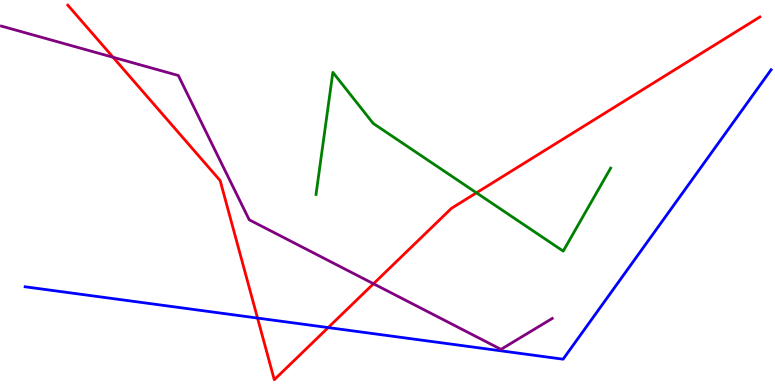[{'lines': ['blue', 'red'], 'intersections': [{'x': 3.32, 'y': 1.74}, {'x': 4.23, 'y': 1.49}]}, {'lines': ['green', 'red'], 'intersections': [{'x': 6.15, 'y': 4.99}]}, {'lines': ['purple', 'red'], 'intersections': [{'x': 1.46, 'y': 8.51}, {'x': 4.82, 'y': 2.63}]}, {'lines': ['blue', 'green'], 'intersections': []}, {'lines': ['blue', 'purple'], 'intersections': []}, {'lines': ['green', 'purple'], 'intersections': []}]